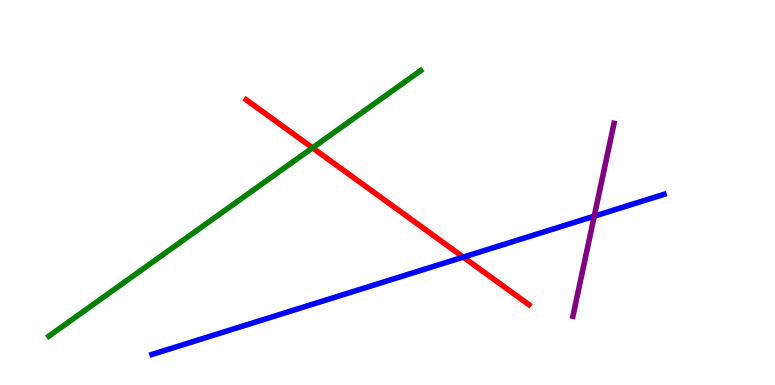[{'lines': ['blue', 'red'], 'intersections': [{'x': 5.98, 'y': 3.32}]}, {'lines': ['green', 'red'], 'intersections': [{'x': 4.03, 'y': 6.16}]}, {'lines': ['purple', 'red'], 'intersections': []}, {'lines': ['blue', 'green'], 'intersections': []}, {'lines': ['blue', 'purple'], 'intersections': [{'x': 7.67, 'y': 4.39}]}, {'lines': ['green', 'purple'], 'intersections': []}]